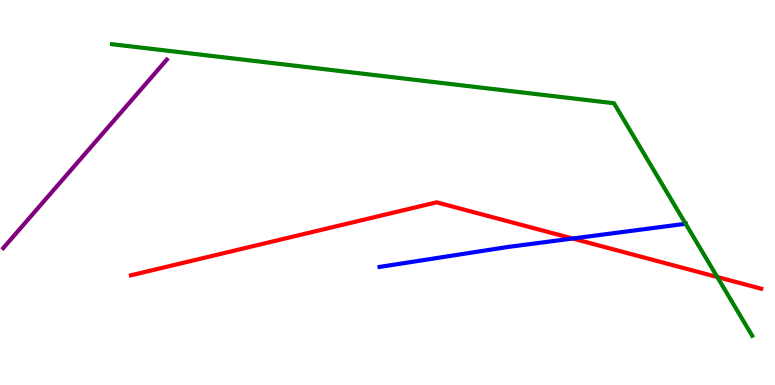[{'lines': ['blue', 'red'], 'intersections': [{'x': 7.39, 'y': 3.8}]}, {'lines': ['green', 'red'], 'intersections': [{'x': 9.26, 'y': 2.8}]}, {'lines': ['purple', 'red'], 'intersections': []}, {'lines': ['blue', 'green'], 'intersections': [{'x': 8.85, 'y': 4.19}]}, {'lines': ['blue', 'purple'], 'intersections': []}, {'lines': ['green', 'purple'], 'intersections': []}]